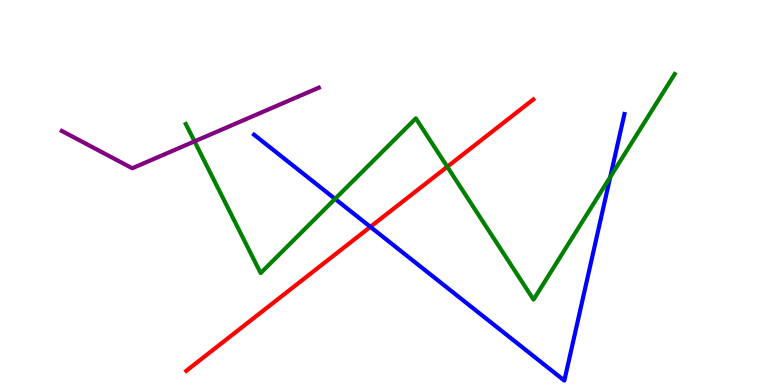[{'lines': ['blue', 'red'], 'intersections': [{'x': 4.78, 'y': 4.11}]}, {'lines': ['green', 'red'], 'intersections': [{'x': 5.77, 'y': 5.67}]}, {'lines': ['purple', 'red'], 'intersections': []}, {'lines': ['blue', 'green'], 'intersections': [{'x': 4.32, 'y': 4.83}, {'x': 7.87, 'y': 5.4}]}, {'lines': ['blue', 'purple'], 'intersections': []}, {'lines': ['green', 'purple'], 'intersections': [{'x': 2.51, 'y': 6.33}]}]